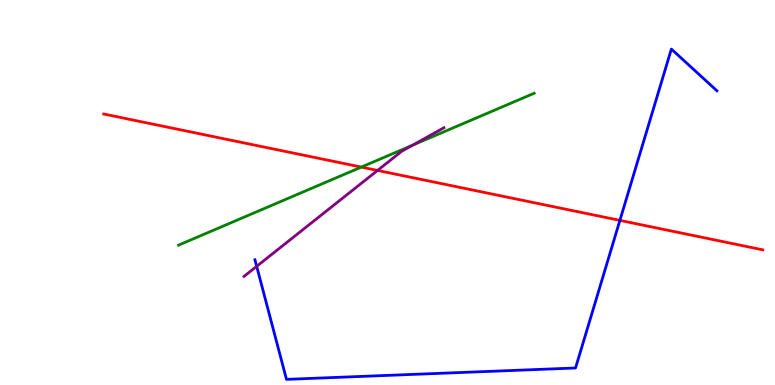[{'lines': ['blue', 'red'], 'intersections': [{'x': 8.0, 'y': 4.28}]}, {'lines': ['green', 'red'], 'intersections': [{'x': 4.66, 'y': 5.66}]}, {'lines': ['purple', 'red'], 'intersections': [{'x': 4.87, 'y': 5.57}]}, {'lines': ['blue', 'green'], 'intersections': []}, {'lines': ['blue', 'purple'], 'intersections': [{'x': 3.31, 'y': 3.08}]}, {'lines': ['green', 'purple'], 'intersections': [{'x': 5.33, 'y': 6.23}]}]